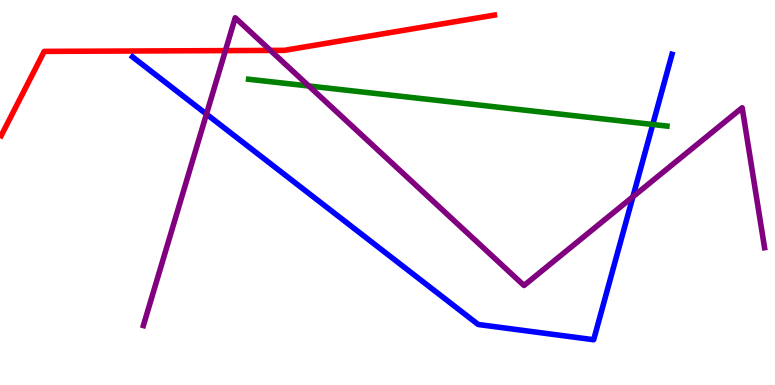[{'lines': ['blue', 'red'], 'intersections': []}, {'lines': ['green', 'red'], 'intersections': []}, {'lines': ['purple', 'red'], 'intersections': [{'x': 2.91, 'y': 8.69}, {'x': 3.49, 'y': 8.69}]}, {'lines': ['blue', 'green'], 'intersections': [{'x': 8.42, 'y': 6.77}]}, {'lines': ['blue', 'purple'], 'intersections': [{'x': 2.66, 'y': 7.04}, {'x': 8.17, 'y': 4.89}]}, {'lines': ['green', 'purple'], 'intersections': [{'x': 3.98, 'y': 7.77}]}]